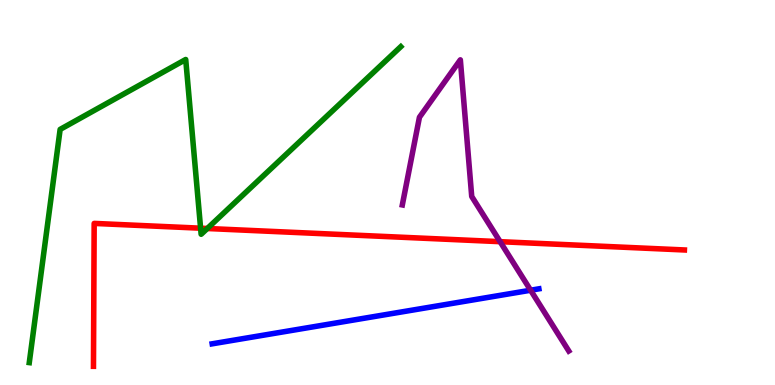[{'lines': ['blue', 'red'], 'intersections': []}, {'lines': ['green', 'red'], 'intersections': [{'x': 2.59, 'y': 4.07}, {'x': 2.67, 'y': 4.07}]}, {'lines': ['purple', 'red'], 'intersections': [{'x': 6.45, 'y': 3.72}]}, {'lines': ['blue', 'green'], 'intersections': []}, {'lines': ['blue', 'purple'], 'intersections': [{'x': 6.85, 'y': 2.46}]}, {'lines': ['green', 'purple'], 'intersections': []}]